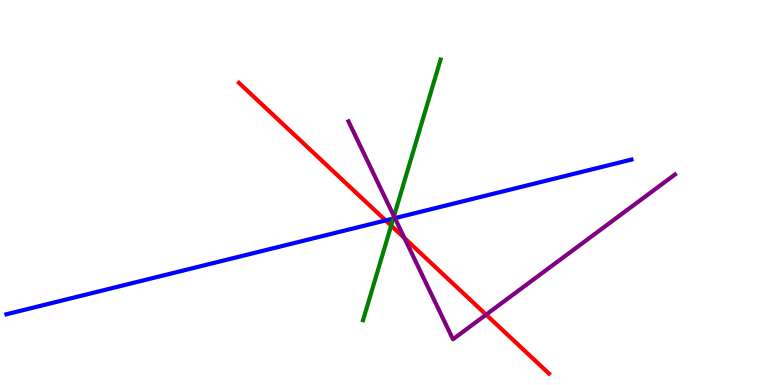[{'lines': ['blue', 'red'], 'intersections': [{'x': 4.98, 'y': 4.27}]}, {'lines': ['green', 'red'], 'intersections': [{'x': 5.05, 'y': 4.14}]}, {'lines': ['purple', 'red'], 'intersections': [{'x': 5.22, 'y': 3.82}, {'x': 6.27, 'y': 1.83}]}, {'lines': ['blue', 'green'], 'intersections': [{'x': 5.07, 'y': 4.32}]}, {'lines': ['blue', 'purple'], 'intersections': [{'x': 5.1, 'y': 4.33}]}, {'lines': ['green', 'purple'], 'intersections': [{'x': 5.08, 'y': 4.38}]}]